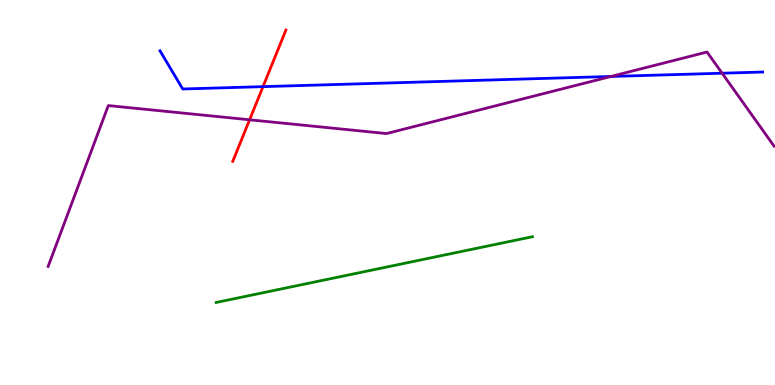[{'lines': ['blue', 'red'], 'intersections': [{'x': 3.39, 'y': 7.75}]}, {'lines': ['green', 'red'], 'intersections': []}, {'lines': ['purple', 'red'], 'intersections': [{'x': 3.22, 'y': 6.89}]}, {'lines': ['blue', 'green'], 'intersections': []}, {'lines': ['blue', 'purple'], 'intersections': [{'x': 7.88, 'y': 8.01}, {'x': 9.32, 'y': 8.1}]}, {'lines': ['green', 'purple'], 'intersections': []}]